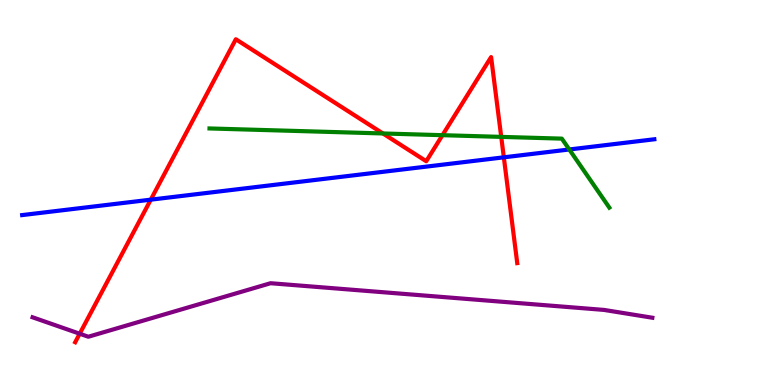[{'lines': ['blue', 'red'], 'intersections': [{'x': 1.95, 'y': 4.81}, {'x': 6.5, 'y': 5.91}]}, {'lines': ['green', 'red'], 'intersections': [{'x': 4.94, 'y': 6.53}, {'x': 5.71, 'y': 6.49}, {'x': 6.47, 'y': 6.44}]}, {'lines': ['purple', 'red'], 'intersections': [{'x': 1.03, 'y': 1.33}]}, {'lines': ['blue', 'green'], 'intersections': [{'x': 7.35, 'y': 6.12}]}, {'lines': ['blue', 'purple'], 'intersections': []}, {'lines': ['green', 'purple'], 'intersections': []}]